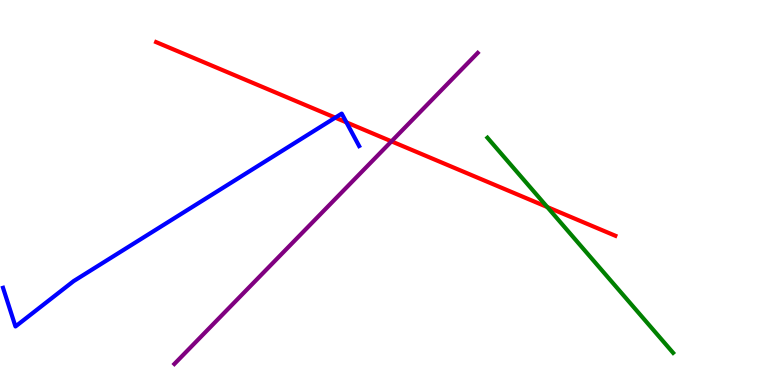[{'lines': ['blue', 'red'], 'intersections': [{'x': 4.33, 'y': 6.94}, {'x': 4.47, 'y': 6.82}]}, {'lines': ['green', 'red'], 'intersections': [{'x': 7.06, 'y': 4.62}]}, {'lines': ['purple', 'red'], 'intersections': [{'x': 5.05, 'y': 6.33}]}, {'lines': ['blue', 'green'], 'intersections': []}, {'lines': ['blue', 'purple'], 'intersections': []}, {'lines': ['green', 'purple'], 'intersections': []}]